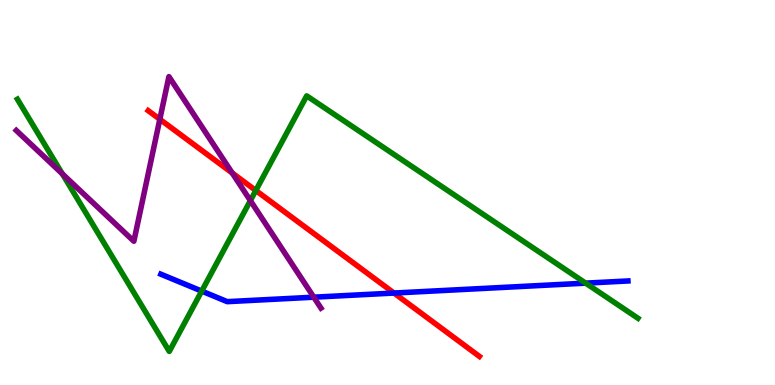[{'lines': ['blue', 'red'], 'intersections': [{'x': 5.08, 'y': 2.39}]}, {'lines': ['green', 'red'], 'intersections': [{'x': 3.3, 'y': 5.05}]}, {'lines': ['purple', 'red'], 'intersections': [{'x': 2.06, 'y': 6.9}, {'x': 3.0, 'y': 5.51}]}, {'lines': ['blue', 'green'], 'intersections': [{'x': 2.6, 'y': 2.44}, {'x': 7.56, 'y': 2.65}]}, {'lines': ['blue', 'purple'], 'intersections': [{'x': 4.05, 'y': 2.28}]}, {'lines': ['green', 'purple'], 'intersections': [{'x': 0.805, 'y': 5.48}, {'x': 3.23, 'y': 4.79}]}]